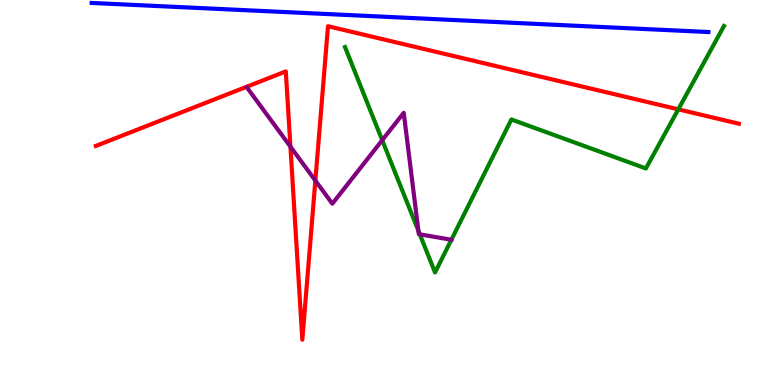[{'lines': ['blue', 'red'], 'intersections': []}, {'lines': ['green', 'red'], 'intersections': [{'x': 8.75, 'y': 7.16}]}, {'lines': ['purple', 'red'], 'intersections': [{'x': 3.75, 'y': 6.19}, {'x': 4.07, 'y': 5.31}]}, {'lines': ['blue', 'green'], 'intersections': []}, {'lines': ['blue', 'purple'], 'intersections': []}, {'lines': ['green', 'purple'], 'intersections': [{'x': 4.93, 'y': 6.36}, {'x': 5.4, 'y': 4.0}, {'x': 5.42, 'y': 3.91}, {'x': 5.82, 'y': 3.77}]}]